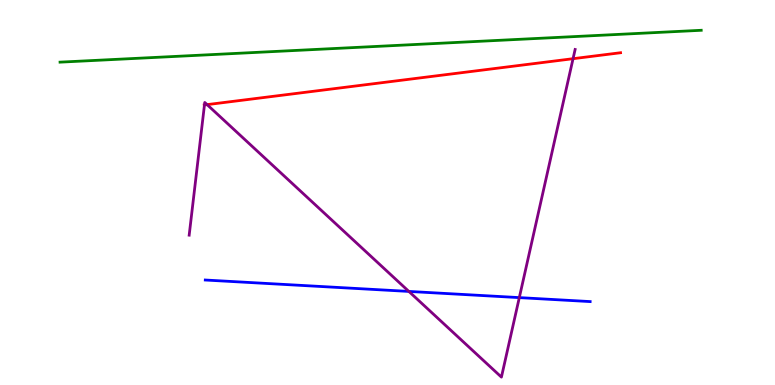[{'lines': ['blue', 'red'], 'intersections': []}, {'lines': ['green', 'red'], 'intersections': []}, {'lines': ['purple', 'red'], 'intersections': [{'x': 2.64, 'y': 7.27}, {'x': 2.67, 'y': 7.28}, {'x': 7.39, 'y': 8.48}]}, {'lines': ['blue', 'green'], 'intersections': []}, {'lines': ['blue', 'purple'], 'intersections': [{'x': 5.28, 'y': 2.43}, {'x': 6.7, 'y': 2.27}]}, {'lines': ['green', 'purple'], 'intersections': []}]